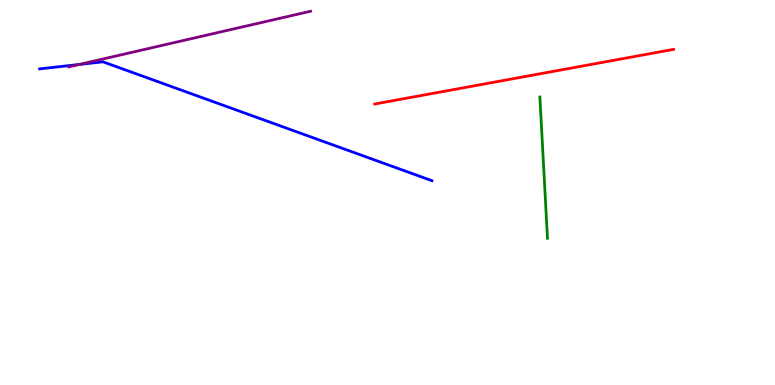[{'lines': ['blue', 'red'], 'intersections': []}, {'lines': ['green', 'red'], 'intersections': []}, {'lines': ['purple', 'red'], 'intersections': []}, {'lines': ['blue', 'green'], 'intersections': []}, {'lines': ['blue', 'purple'], 'intersections': [{'x': 1.02, 'y': 8.33}]}, {'lines': ['green', 'purple'], 'intersections': []}]